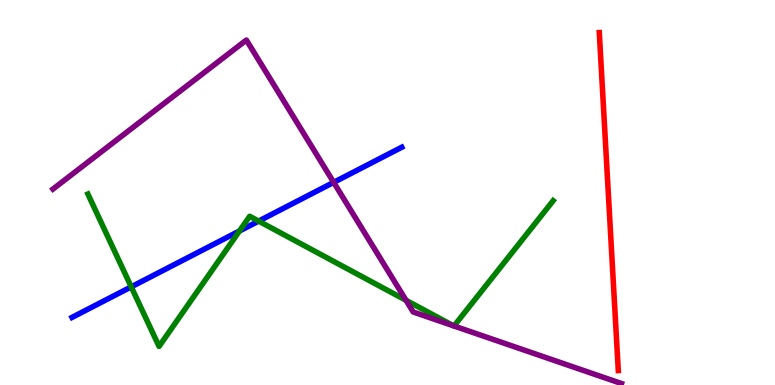[{'lines': ['blue', 'red'], 'intersections': []}, {'lines': ['green', 'red'], 'intersections': []}, {'lines': ['purple', 'red'], 'intersections': []}, {'lines': ['blue', 'green'], 'intersections': [{'x': 1.69, 'y': 2.55}, {'x': 3.09, 'y': 4.0}, {'x': 3.34, 'y': 4.26}]}, {'lines': ['blue', 'purple'], 'intersections': [{'x': 4.31, 'y': 5.26}]}, {'lines': ['green', 'purple'], 'intersections': [{'x': 5.24, 'y': 2.2}, {'x': 5.85, 'y': 1.54}, {'x': 5.86, 'y': 1.53}]}]